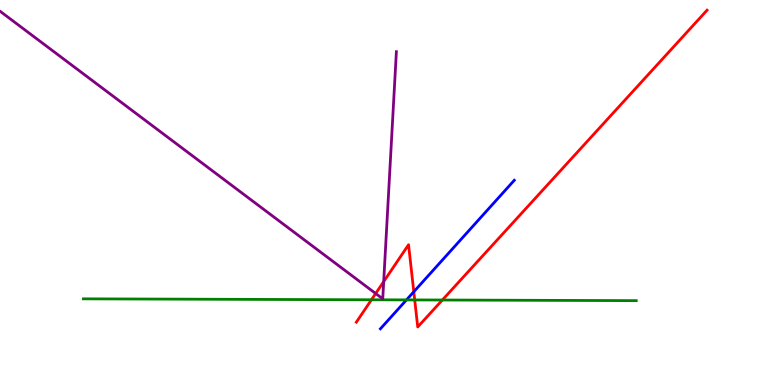[{'lines': ['blue', 'red'], 'intersections': [{'x': 5.34, 'y': 2.42}]}, {'lines': ['green', 'red'], 'intersections': [{'x': 4.79, 'y': 2.21}, {'x': 5.35, 'y': 2.21}, {'x': 5.71, 'y': 2.21}]}, {'lines': ['purple', 'red'], 'intersections': [{'x': 4.85, 'y': 2.38}, {'x': 4.95, 'y': 2.69}]}, {'lines': ['blue', 'green'], 'intersections': [{'x': 5.24, 'y': 2.21}]}, {'lines': ['blue', 'purple'], 'intersections': []}, {'lines': ['green', 'purple'], 'intersections': []}]